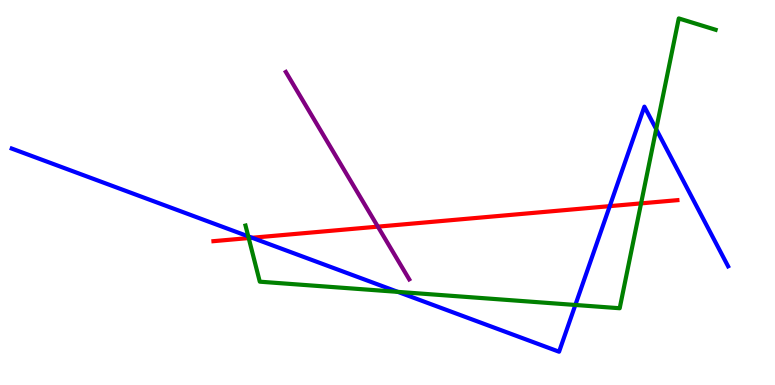[{'lines': ['blue', 'red'], 'intersections': [{'x': 3.25, 'y': 3.82}, {'x': 7.87, 'y': 4.65}]}, {'lines': ['green', 'red'], 'intersections': [{'x': 3.21, 'y': 3.82}, {'x': 8.27, 'y': 4.72}]}, {'lines': ['purple', 'red'], 'intersections': [{'x': 4.88, 'y': 4.11}]}, {'lines': ['blue', 'green'], 'intersections': [{'x': 3.2, 'y': 3.86}, {'x': 5.13, 'y': 2.42}, {'x': 7.42, 'y': 2.08}, {'x': 8.47, 'y': 6.64}]}, {'lines': ['blue', 'purple'], 'intersections': []}, {'lines': ['green', 'purple'], 'intersections': []}]